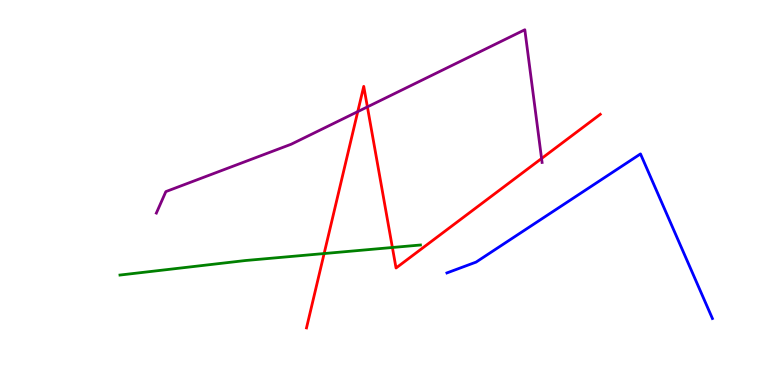[{'lines': ['blue', 'red'], 'intersections': []}, {'lines': ['green', 'red'], 'intersections': [{'x': 4.18, 'y': 3.41}, {'x': 5.06, 'y': 3.57}]}, {'lines': ['purple', 'red'], 'intersections': [{'x': 4.62, 'y': 7.1}, {'x': 4.74, 'y': 7.22}, {'x': 6.99, 'y': 5.88}]}, {'lines': ['blue', 'green'], 'intersections': []}, {'lines': ['blue', 'purple'], 'intersections': []}, {'lines': ['green', 'purple'], 'intersections': []}]